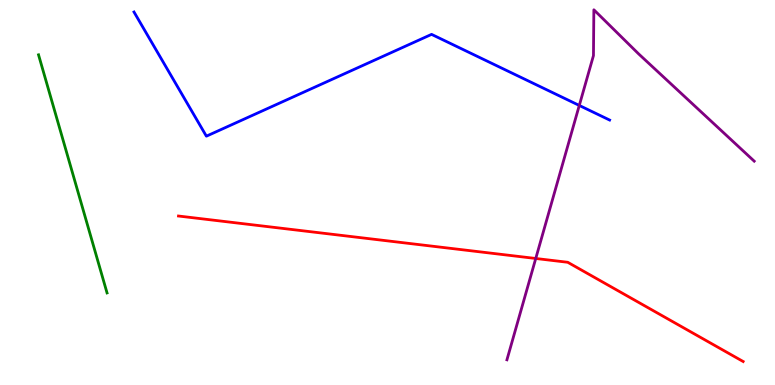[{'lines': ['blue', 'red'], 'intersections': []}, {'lines': ['green', 'red'], 'intersections': []}, {'lines': ['purple', 'red'], 'intersections': [{'x': 6.91, 'y': 3.29}]}, {'lines': ['blue', 'green'], 'intersections': []}, {'lines': ['blue', 'purple'], 'intersections': [{'x': 7.47, 'y': 7.26}]}, {'lines': ['green', 'purple'], 'intersections': []}]